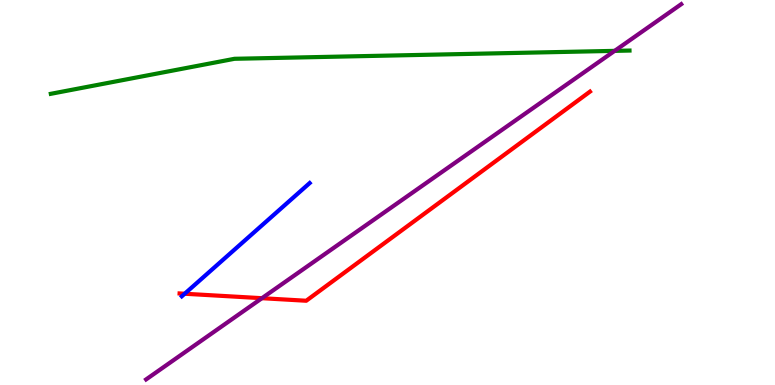[{'lines': ['blue', 'red'], 'intersections': [{'x': 2.38, 'y': 2.37}]}, {'lines': ['green', 'red'], 'intersections': []}, {'lines': ['purple', 'red'], 'intersections': [{'x': 3.38, 'y': 2.25}]}, {'lines': ['blue', 'green'], 'intersections': []}, {'lines': ['blue', 'purple'], 'intersections': []}, {'lines': ['green', 'purple'], 'intersections': [{'x': 7.93, 'y': 8.68}]}]